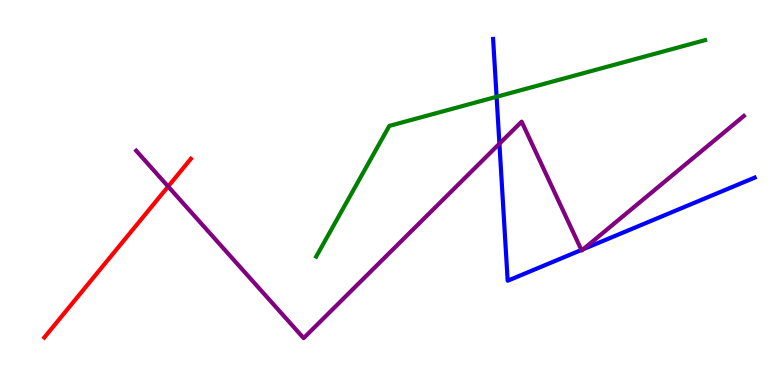[{'lines': ['blue', 'red'], 'intersections': []}, {'lines': ['green', 'red'], 'intersections': []}, {'lines': ['purple', 'red'], 'intersections': [{'x': 2.17, 'y': 5.16}]}, {'lines': ['blue', 'green'], 'intersections': [{'x': 6.41, 'y': 7.49}]}, {'lines': ['blue', 'purple'], 'intersections': [{'x': 6.44, 'y': 6.27}, {'x': 7.5, 'y': 3.51}, {'x': 7.53, 'y': 3.53}]}, {'lines': ['green', 'purple'], 'intersections': []}]